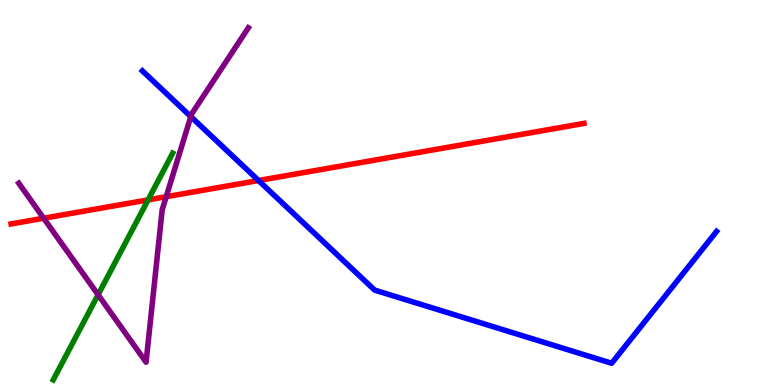[{'lines': ['blue', 'red'], 'intersections': [{'x': 3.34, 'y': 5.31}]}, {'lines': ['green', 'red'], 'intersections': [{'x': 1.91, 'y': 4.81}]}, {'lines': ['purple', 'red'], 'intersections': [{'x': 0.563, 'y': 4.33}, {'x': 2.14, 'y': 4.89}]}, {'lines': ['blue', 'green'], 'intersections': []}, {'lines': ['blue', 'purple'], 'intersections': [{'x': 2.46, 'y': 6.97}]}, {'lines': ['green', 'purple'], 'intersections': [{'x': 1.27, 'y': 2.34}]}]